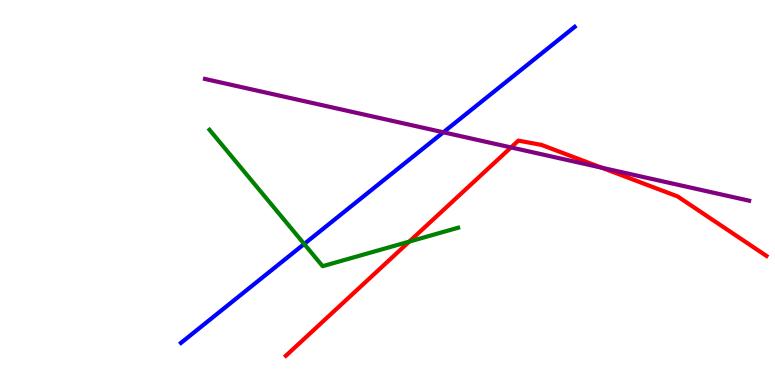[{'lines': ['blue', 'red'], 'intersections': []}, {'lines': ['green', 'red'], 'intersections': [{'x': 5.28, 'y': 3.72}]}, {'lines': ['purple', 'red'], 'intersections': [{'x': 6.59, 'y': 6.17}, {'x': 7.76, 'y': 5.64}]}, {'lines': ['blue', 'green'], 'intersections': [{'x': 3.93, 'y': 3.66}]}, {'lines': ['blue', 'purple'], 'intersections': [{'x': 5.72, 'y': 6.56}]}, {'lines': ['green', 'purple'], 'intersections': []}]